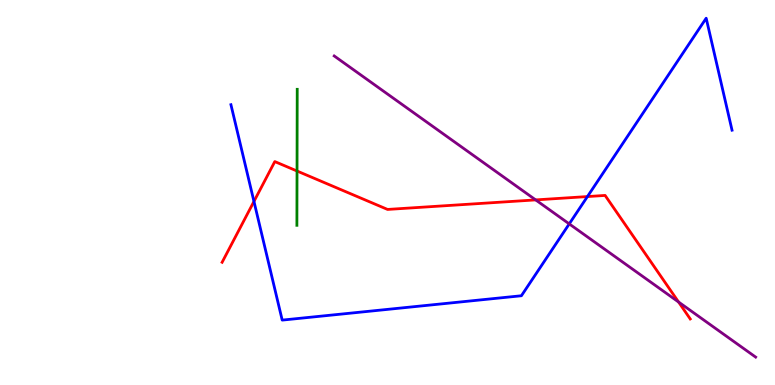[{'lines': ['blue', 'red'], 'intersections': [{'x': 3.28, 'y': 4.77}, {'x': 7.58, 'y': 4.89}]}, {'lines': ['green', 'red'], 'intersections': [{'x': 3.83, 'y': 5.56}]}, {'lines': ['purple', 'red'], 'intersections': [{'x': 6.91, 'y': 4.81}, {'x': 8.76, 'y': 2.16}]}, {'lines': ['blue', 'green'], 'intersections': []}, {'lines': ['blue', 'purple'], 'intersections': [{'x': 7.35, 'y': 4.18}]}, {'lines': ['green', 'purple'], 'intersections': []}]